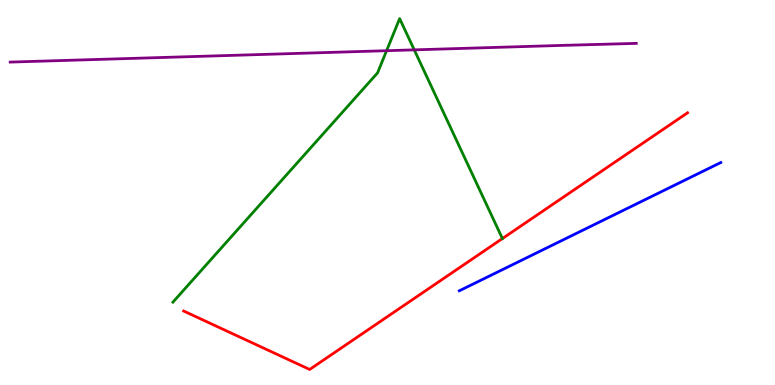[{'lines': ['blue', 'red'], 'intersections': []}, {'lines': ['green', 'red'], 'intersections': [{'x': 6.48, 'y': 3.8}]}, {'lines': ['purple', 'red'], 'intersections': []}, {'lines': ['blue', 'green'], 'intersections': []}, {'lines': ['blue', 'purple'], 'intersections': []}, {'lines': ['green', 'purple'], 'intersections': [{'x': 4.99, 'y': 8.68}, {'x': 5.35, 'y': 8.7}]}]